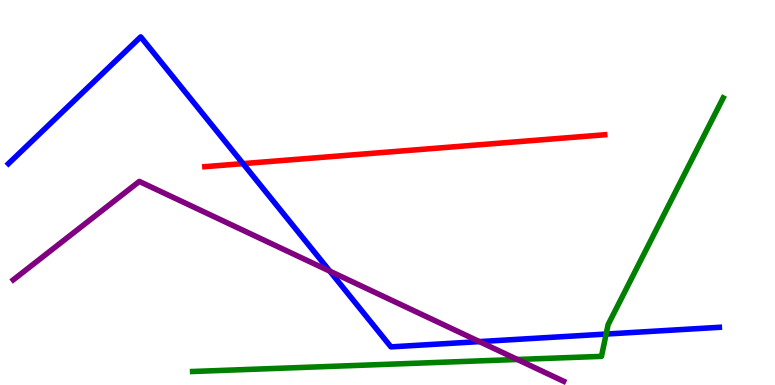[{'lines': ['blue', 'red'], 'intersections': [{'x': 3.14, 'y': 5.75}]}, {'lines': ['green', 'red'], 'intersections': []}, {'lines': ['purple', 'red'], 'intersections': []}, {'lines': ['blue', 'green'], 'intersections': [{'x': 7.82, 'y': 1.32}]}, {'lines': ['blue', 'purple'], 'intersections': [{'x': 4.26, 'y': 2.96}, {'x': 6.19, 'y': 1.13}]}, {'lines': ['green', 'purple'], 'intersections': [{'x': 6.68, 'y': 0.663}]}]